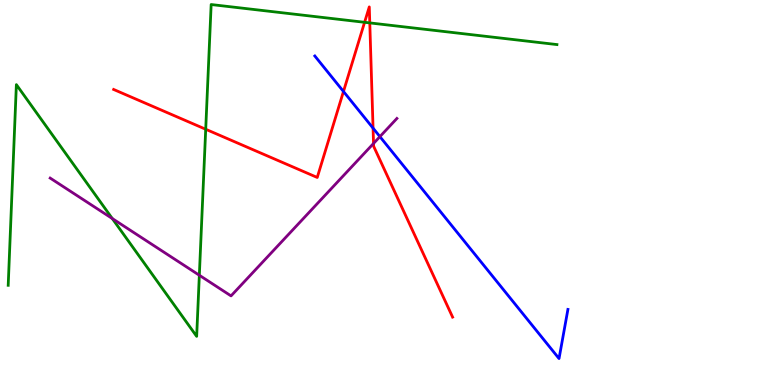[{'lines': ['blue', 'red'], 'intersections': [{'x': 4.43, 'y': 7.62}, {'x': 4.81, 'y': 6.67}]}, {'lines': ['green', 'red'], 'intersections': [{'x': 2.65, 'y': 6.64}, {'x': 4.7, 'y': 9.42}, {'x': 4.77, 'y': 9.41}]}, {'lines': ['purple', 'red'], 'intersections': [{'x': 4.82, 'y': 6.27}]}, {'lines': ['blue', 'green'], 'intersections': []}, {'lines': ['blue', 'purple'], 'intersections': [{'x': 4.9, 'y': 6.45}]}, {'lines': ['green', 'purple'], 'intersections': [{'x': 1.45, 'y': 4.32}, {'x': 2.57, 'y': 2.85}]}]